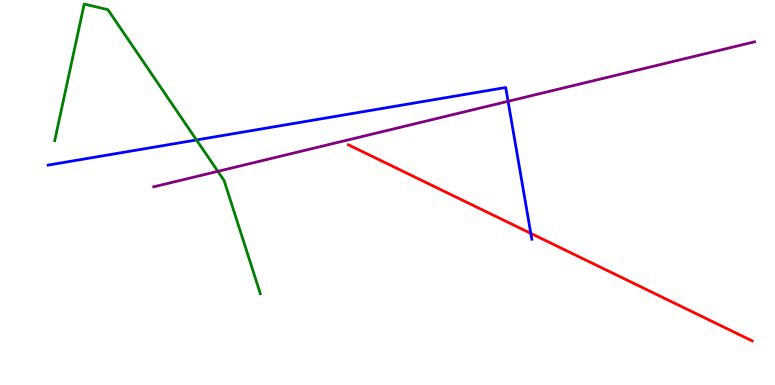[{'lines': ['blue', 'red'], 'intersections': [{'x': 6.85, 'y': 3.94}]}, {'lines': ['green', 'red'], 'intersections': []}, {'lines': ['purple', 'red'], 'intersections': []}, {'lines': ['blue', 'green'], 'intersections': [{'x': 2.54, 'y': 6.36}]}, {'lines': ['blue', 'purple'], 'intersections': [{'x': 6.56, 'y': 7.37}]}, {'lines': ['green', 'purple'], 'intersections': [{'x': 2.81, 'y': 5.55}]}]